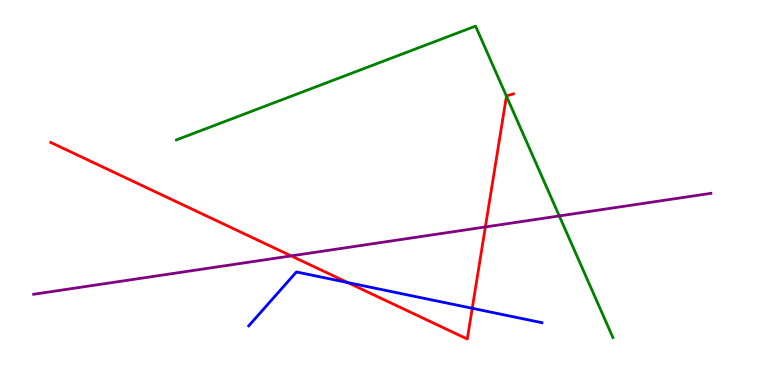[{'lines': ['blue', 'red'], 'intersections': [{'x': 4.49, 'y': 2.66}, {'x': 6.09, 'y': 1.99}]}, {'lines': ['green', 'red'], 'intersections': [{'x': 6.53, 'y': 7.5}]}, {'lines': ['purple', 'red'], 'intersections': [{'x': 3.76, 'y': 3.35}, {'x': 6.26, 'y': 4.11}]}, {'lines': ['blue', 'green'], 'intersections': []}, {'lines': ['blue', 'purple'], 'intersections': []}, {'lines': ['green', 'purple'], 'intersections': [{'x': 7.22, 'y': 4.39}]}]